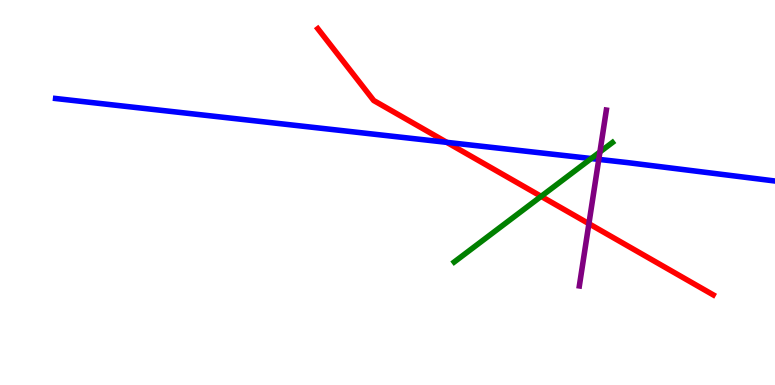[{'lines': ['blue', 'red'], 'intersections': [{'x': 5.77, 'y': 6.3}]}, {'lines': ['green', 'red'], 'intersections': [{'x': 6.98, 'y': 4.9}]}, {'lines': ['purple', 'red'], 'intersections': [{'x': 7.6, 'y': 4.19}]}, {'lines': ['blue', 'green'], 'intersections': [{'x': 7.63, 'y': 5.88}]}, {'lines': ['blue', 'purple'], 'intersections': [{'x': 7.73, 'y': 5.86}]}, {'lines': ['green', 'purple'], 'intersections': [{'x': 7.74, 'y': 6.05}]}]